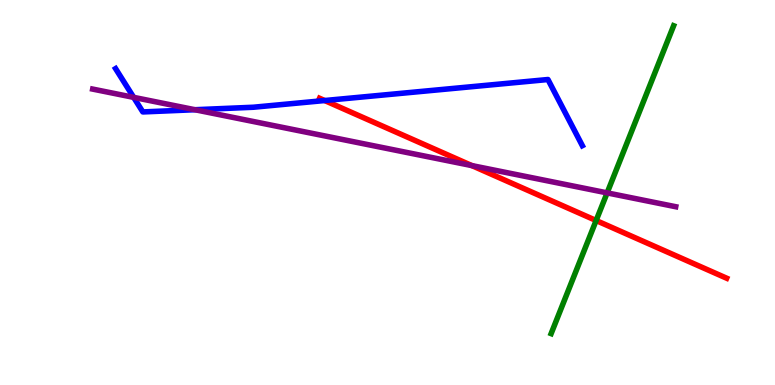[{'lines': ['blue', 'red'], 'intersections': [{'x': 4.19, 'y': 7.39}]}, {'lines': ['green', 'red'], 'intersections': [{'x': 7.69, 'y': 4.27}]}, {'lines': ['purple', 'red'], 'intersections': [{'x': 6.09, 'y': 5.7}]}, {'lines': ['blue', 'green'], 'intersections': []}, {'lines': ['blue', 'purple'], 'intersections': [{'x': 1.72, 'y': 7.47}, {'x': 2.52, 'y': 7.15}]}, {'lines': ['green', 'purple'], 'intersections': [{'x': 7.83, 'y': 4.99}]}]